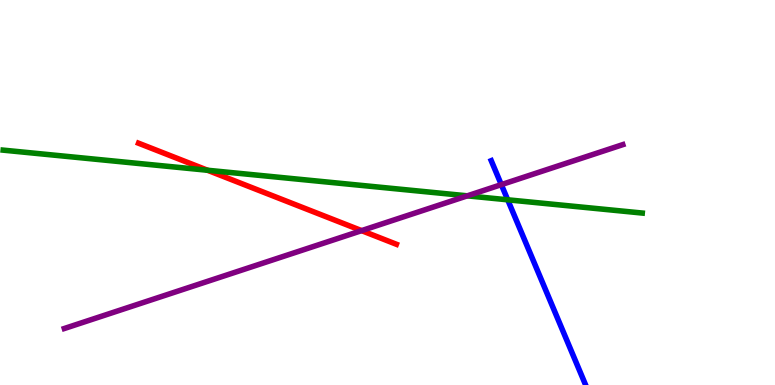[{'lines': ['blue', 'red'], 'intersections': []}, {'lines': ['green', 'red'], 'intersections': [{'x': 2.68, 'y': 5.58}]}, {'lines': ['purple', 'red'], 'intersections': [{'x': 4.67, 'y': 4.01}]}, {'lines': ['blue', 'green'], 'intersections': [{'x': 6.55, 'y': 4.81}]}, {'lines': ['blue', 'purple'], 'intersections': [{'x': 6.47, 'y': 5.2}]}, {'lines': ['green', 'purple'], 'intersections': [{'x': 6.03, 'y': 4.91}]}]